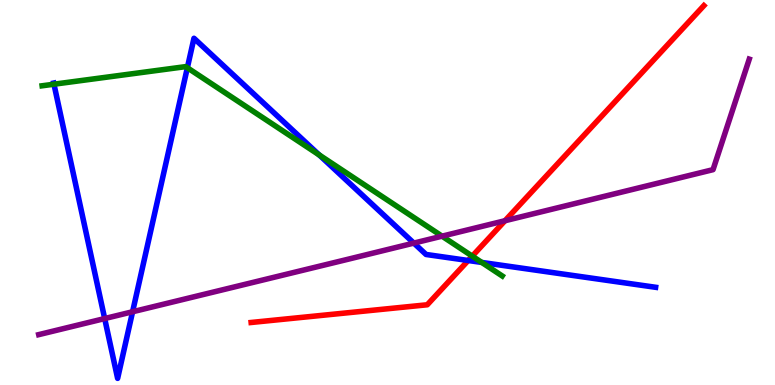[{'lines': ['blue', 'red'], 'intersections': [{'x': 6.04, 'y': 3.23}]}, {'lines': ['green', 'red'], 'intersections': [{'x': 6.09, 'y': 3.35}]}, {'lines': ['purple', 'red'], 'intersections': [{'x': 6.52, 'y': 4.27}]}, {'lines': ['blue', 'green'], 'intersections': [{'x': 0.696, 'y': 7.81}, {'x': 2.42, 'y': 8.24}, {'x': 4.12, 'y': 5.97}, {'x': 6.22, 'y': 3.18}]}, {'lines': ['blue', 'purple'], 'intersections': [{'x': 1.35, 'y': 1.73}, {'x': 1.71, 'y': 1.9}, {'x': 5.34, 'y': 3.69}]}, {'lines': ['green', 'purple'], 'intersections': [{'x': 5.7, 'y': 3.87}]}]